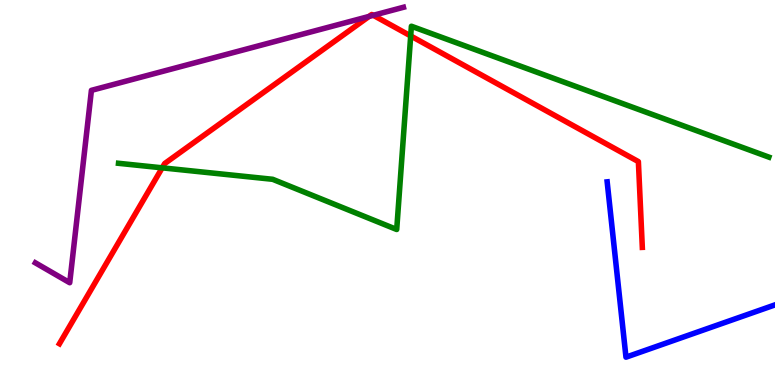[{'lines': ['blue', 'red'], 'intersections': []}, {'lines': ['green', 'red'], 'intersections': [{'x': 2.09, 'y': 5.64}, {'x': 5.3, 'y': 9.07}]}, {'lines': ['purple', 'red'], 'intersections': [{'x': 4.76, 'y': 9.57}, {'x': 4.82, 'y': 9.6}]}, {'lines': ['blue', 'green'], 'intersections': []}, {'lines': ['blue', 'purple'], 'intersections': []}, {'lines': ['green', 'purple'], 'intersections': []}]